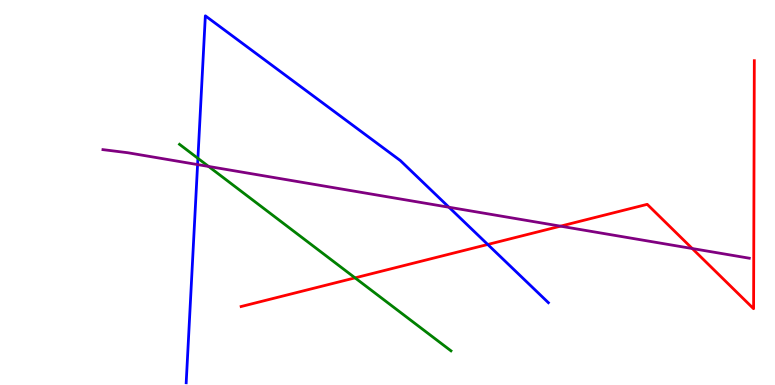[{'lines': ['blue', 'red'], 'intersections': [{'x': 6.29, 'y': 3.65}]}, {'lines': ['green', 'red'], 'intersections': [{'x': 4.58, 'y': 2.78}]}, {'lines': ['purple', 'red'], 'intersections': [{'x': 7.23, 'y': 4.13}, {'x': 8.93, 'y': 3.54}]}, {'lines': ['blue', 'green'], 'intersections': [{'x': 2.55, 'y': 5.89}]}, {'lines': ['blue', 'purple'], 'intersections': [{'x': 2.55, 'y': 5.73}, {'x': 5.79, 'y': 4.62}]}, {'lines': ['green', 'purple'], 'intersections': [{'x': 2.69, 'y': 5.68}]}]